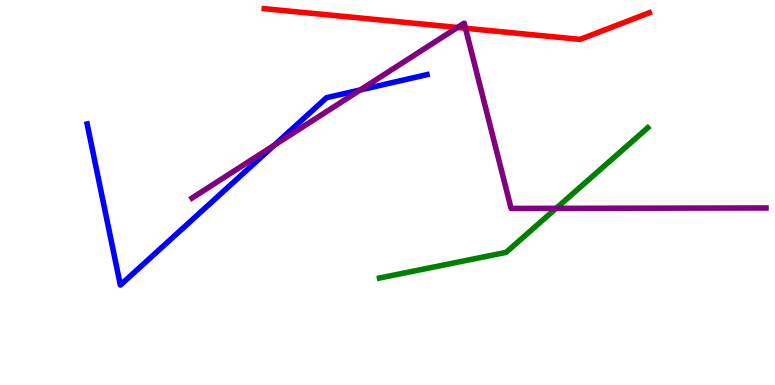[{'lines': ['blue', 'red'], 'intersections': []}, {'lines': ['green', 'red'], 'intersections': []}, {'lines': ['purple', 'red'], 'intersections': [{'x': 5.9, 'y': 9.29}, {'x': 6.01, 'y': 9.27}]}, {'lines': ['blue', 'green'], 'intersections': []}, {'lines': ['blue', 'purple'], 'intersections': [{'x': 3.54, 'y': 6.23}, {'x': 4.65, 'y': 7.66}]}, {'lines': ['green', 'purple'], 'intersections': [{'x': 7.18, 'y': 4.59}]}]